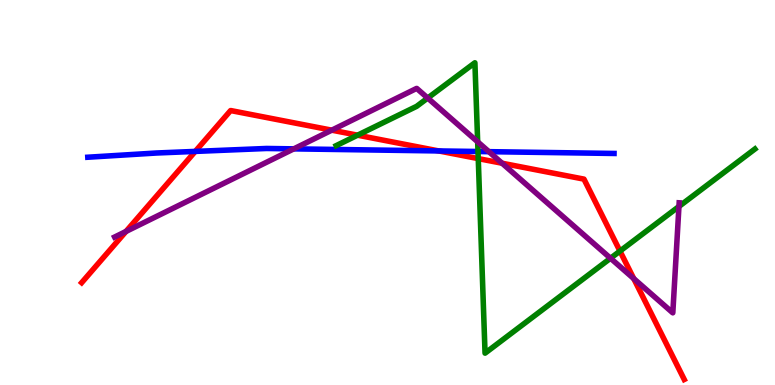[{'lines': ['blue', 'red'], 'intersections': [{'x': 2.52, 'y': 6.07}, {'x': 5.66, 'y': 6.08}]}, {'lines': ['green', 'red'], 'intersections': [{'x': 4.61, 'y': 6.49}, {'x': 6.17, 'y': 5.88}, {'x': 8.0, 'y': 3.48}]}, {'lines': ['purple', 'red'], 'intersections': [{'x': 1.63, 'y': 3.99}, {'x': 4.28, 'y': 6.62}, {'x': 6.48, 'y': 5.76}, {'x': 8.18, 'y': 2.76}]}, {'lines': ['blue', 'green'], 'intersections': [{'x': 6.17, 'y': 6.06}]}, {'lines': ['blue', 'purple'], 'intersections': [{'x': 3.79, 'y': 6.13}, {'x': 6.31, 'y': 6.06}]}, {'lines': ['green', 'purple'], 'intersections': [{'x': 5.52, 'y': 7.45}, {'x': 6.16, 'y': 6.32}, {'x': 7.88, 'y': 3.29}, {'x': 8.76, 'y': 4.64}]}]